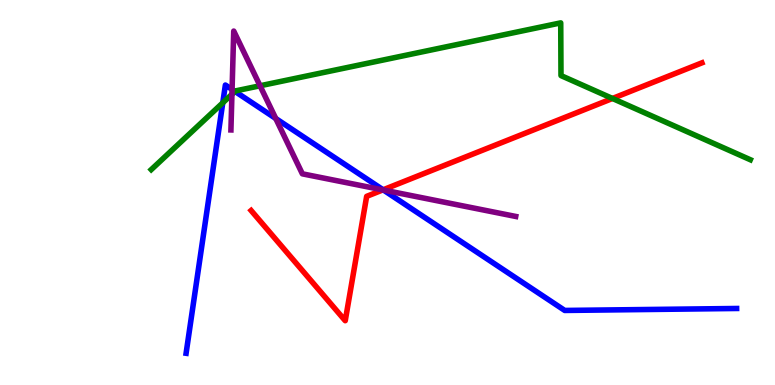[{'lines': ['blue', 'red'], 'intersections': [{'x': 4.94, 'y': 5.07}]}, {'lines': ['green', 'red'], 'intersections': [{'x': 7.9, 'y': 7.44}]}, {'lines': ['purple', 'red'], 'intersections': [{'x': 4.94, 'y': 5.07}]}, {'lines': ['blue', 'green'], 'intersections': [{'x': 2.87, 'y': 7.33}, {'x': 3.03, 'y': 7.63}]}, {'lines': ['blue', 'purple'], 'intersections': [{'x': 2.99, 'y': 7.68}, {'x': 3.56, 'y': 6.92}, {'x': 4.95, 'y': 5.06}]}, {'lines': ['green', 'purple'], 'intersections': [{'x': 2.99, 'y': 7.55}, {'x': 3.36, 'y': 7.77}]}]